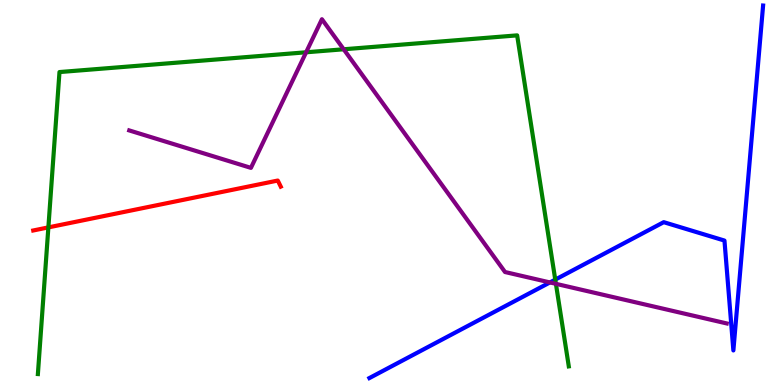[{'lines': ['blue', 'red'], 'intersections': []}, {'lines': ['green', 'red'], 'intersections': [{'x': 0.624, 'y': 4.09}]}, {'lines': ['purple', 'red'], 'intersections': []}, {'lines': ['blue', 'green'], 'intersections': [{'x': 7.16, 'y': 2.74}]}, {'lines': ['blue', 'purple'], 'intersections': [{'x': 7.1, 'y': 2.66}]}, {'lines': ['green', 'purple'], 'intersections': [{'x': 3.95, 'y': 8.64}, {'x': 4.43, 'y': 8.72}, {'x': 7.17, 'y': 2.63}]}]